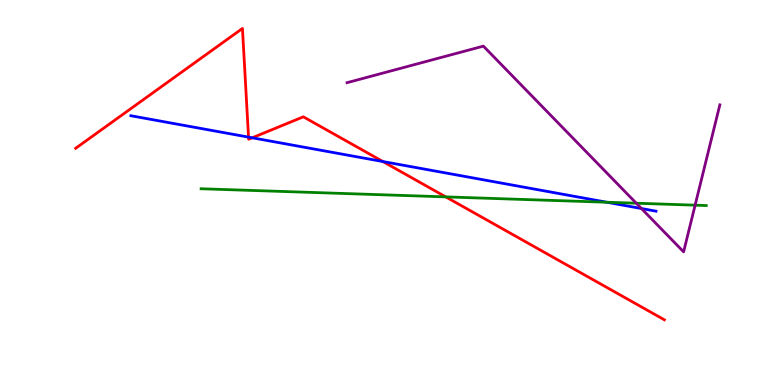[{'lines': ['blue', 'red'], 'intersections': [{'x': 3.21, 'y': 6.44}, {'x': 3.25, 'y': 6.42}, {'x': 4.94, 'y': 5.8}]}, {'lines': ['green', 'red'], 'intersections': [{'x': 5.75, 'y': 4.89}]}, {'lines': ['purple', 'red'], 'intersections': []}, {'lines': ['blue', 'green'], 'intersections': [{'x': 7.83, 'y': 4.75}]}, {'lines': ['blue', 'purple'], 'intersections': [{'x': 8.28, 'y': 4.58}]}, {'lines': ['green', 'purple'], 'intersections': [{'x': 8.21, 'y': 4.72}, {'x': 8.97, 'y': 4.67}]}]